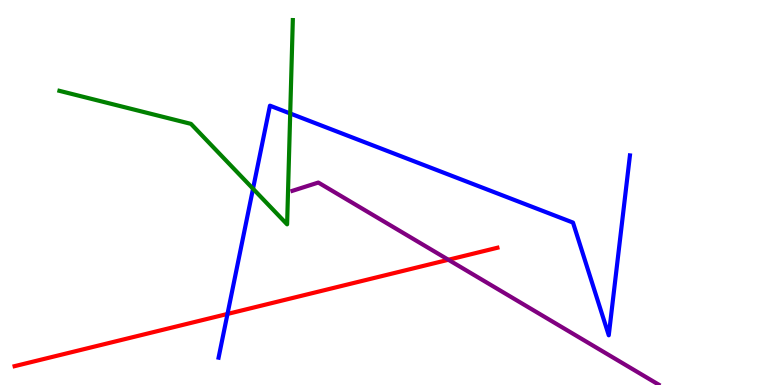[{'lines': ['blue', 'red'], 'intersections': [{'x': 2.94, 'y': 1.85}]}, {'lines': ['green', 'red'], 'intersections': []}, {'lines': ['purple', 'red'], 'intersections': [{'x': 5.79, 'y': 3.25}]}, {'lines': ['blue', 'green'], 'intersections': [{'x': 3.26, 'y': 5.1}, {'x': 3.74, 'y': 7.05}]}, {'lines': ['blue', 'purple'], 'intersections': []}, {'lines': ['green', 'purple'], 'intersections': []}]